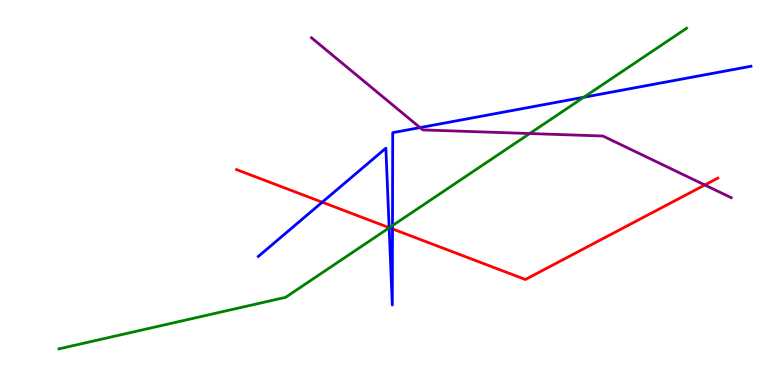[{'lines': ['blue', 'red'], 'intersections': [{'x': 4.16, 'y': 4.75}, {'x': 5.02, 'y': 4.09}, {'x': 5.06, 'y': 4.05}]}, {'lines': ['green', 'red'], 'intersections': [{'x': 5.02, 'y': 4.09}]}, {'lines': ['purple', 'red'], 'intersections': [{'x': 9.09, 'y': 5.2}]}, {'lines': ['blue', 'green'], 'intersections': [{'x': 5.02, 'y': 4.08}, {'x': 5.06, 'y': 4.14}, {'x': 7.53, 'y': 7.47}]}, {'lines': ['blue', 'purple'], 'intersections': [{'x': 5.42, 'y': 6.69}]}, {'lines': ['green', 'purple'], 'intersections': [{'x': 6.83, 'y': 6.53}]}]